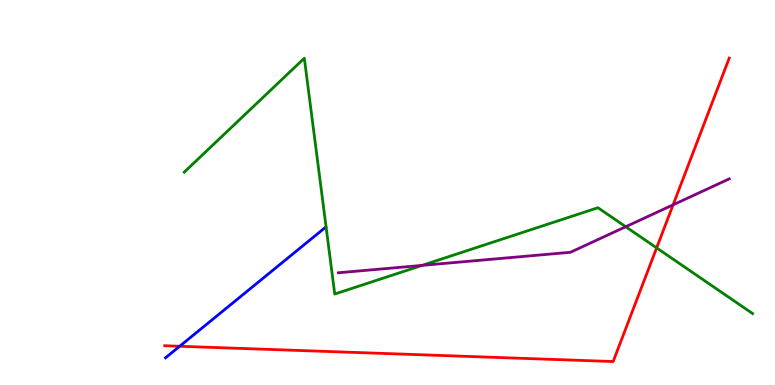[{'lines': ['blue', 'red'], 'intersections': [{'x': 2.32, 'y': 1.01}]}, {'lines': ['green', 'red'], 'intersections': [{'x': 8.47, 'y': 3.56}]}, {'lines': ['purple', 'red'], 'intersections': [{'x': 8.69, 'y': 4.68}]}, {'lines': ['blue', 'green'], 'intersections': []}, {'lines': ['blue', 'purple'], 'intersections': []}, {'lines': ['green', 'purple'], 'intersections': [{'x': 5.45, 'y': 3.11}, {'x': 8.07, 'y': 4.11}]}]